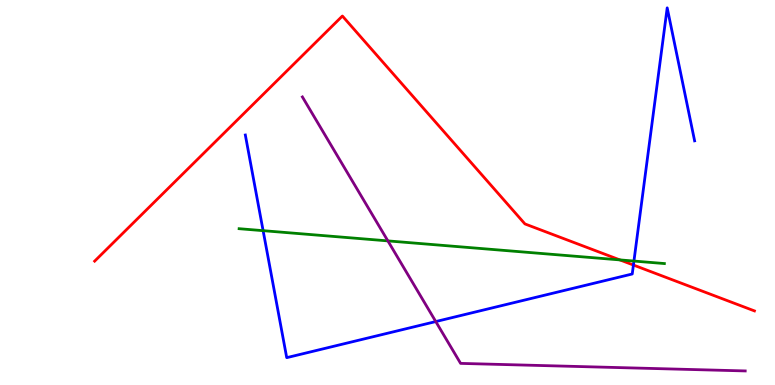[{'lines': ['blue', 'red'], 'intersections': [{'x': 8.17, 'y': 3.12}]}, {'lines': ['green', 'red'], 'intersections': [{'x': 8.0, 'y': 3.25}]}, {'lines': ['purple', 'red'], 'intersections': []}, {'lines': ['blue', 'green'], 'intersections': [{'x': 3.4, 'y': 4.01}, {'x': 8.18, 'y': 3.22}]}, {'lines': ['blue', 'purple'], 'intersections': [{'x': 5.62, 'y': 1.65}]}, {'lines': ['green', 'purple'], 'intersections': [{'x': 5.0, 'y': 3.74}]}]